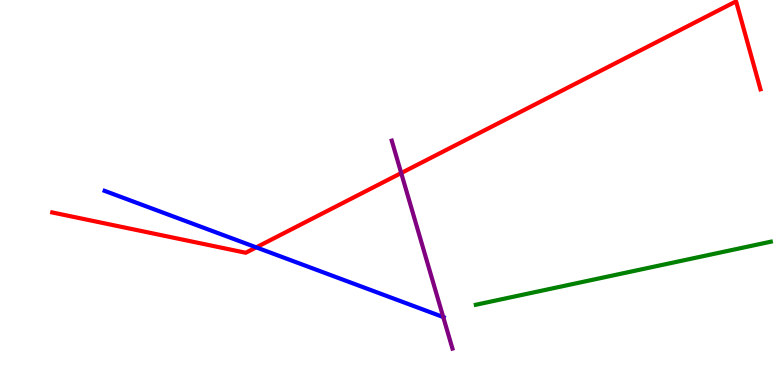[{'lines': ['blue', 'red'], 'intersections': [{'x': 3.31, 'y': 3.57}]}, {'lines': ['green', 'red'], 'intersections': []}, {'lines': ['purple', 'red'], 'intersections': [{'x': 5.18, 'y': 5.51}]}, {'lines': ['blue', 'green'], 'intersections': []}, {'lines': ['blue', 'purple'], 'intersections': [{'x': 5.72, 'y': 1.76}]}, {'lines': ['green', 'purple'], 'intersections': []}]